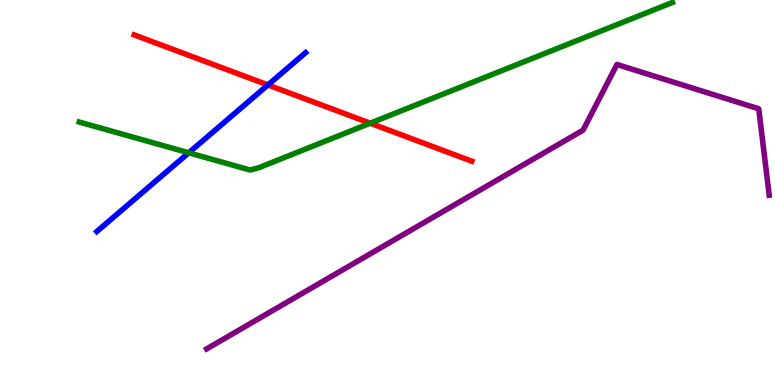[{'lines': ['blue', 'red'], 'intersections': [{'x': 3.46, 'y': 7.79}]}, {'lines': ['green', 'red'], 'intersections': [{'x': 4.78, 'y': 6.8}]}, {'lines': ['purple', 'red'], 'intersections': []}, {'lines': ['blue', 'green'], 'intersections': [{'x': 2.44, 'y': 6.03}]}, {'lines': ['blue', 'purple'], 'intersections': []}, {'lines': ['green', 'purple'], 'intersections': []}]